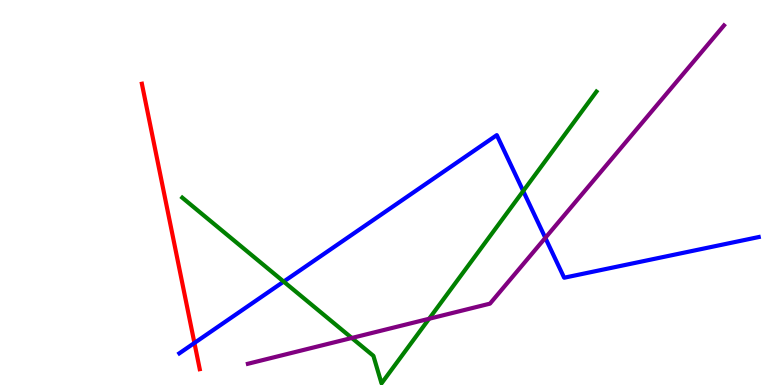[{'lines': ['blue', 'red'], 'intersections': [{'x': 2.51, 'y': 1.09}]}, {'lines': ['green', 'red'], 'intersections': []}, {'lines': ['purple', 'red'], 'intersections': []}, {'lines': ['blue', 'green'], 'intersections': [{'x': 3.66, 'y': 2.69}, {'x': 6.75, 'y': 5.04}]}, {'lines': ['blue', 'purple'], 'intersections': [{'x': 7.04, 'y': 3.82}]}, {'lines': ['green', 'purple'], 'intersections': [{'x': 4.54, 'y': 1.22}, {'x': 5.54, 'y': 1.72}]}]